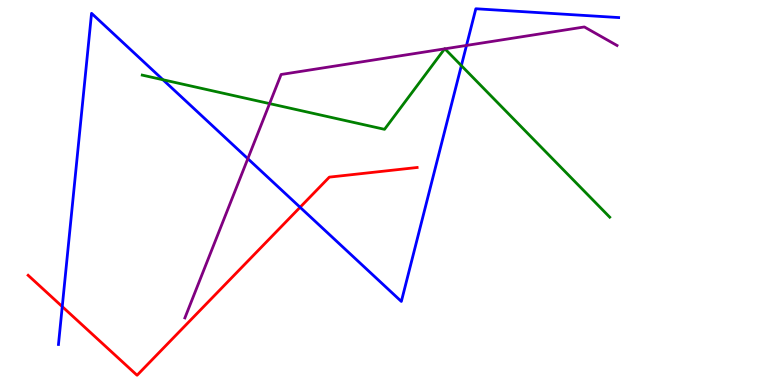[{'lines': ['blue', 'red'], 'intersections': [{'x': 0.803, 'y': 2.04}, {'x': 3.87, 'y': 4.62}]}, {'lines': ['green', 'red'], 'intersections': []}, {'lines': ['purple', 'red'], 'intersections': []}, {'lines': ['blue', 'green'], 'intersections': [{'x': 2.1, 'y': 7.93}, {'x': 5.95, 'y': 8.3}]}, {'lines': ['blue', 'purple'], 'intersections': [{'x': 3.2, 'y': 5.88}, {'x': 6.02, 'y': 8.82}]}, {'lines': ['green', 'purple'], 'intersections': [{'x': 3.48, 'y': 7.31}, {'x': 5.74, 'y': 8.73}, {'x': 5.74, 'y': 8.73}]}]